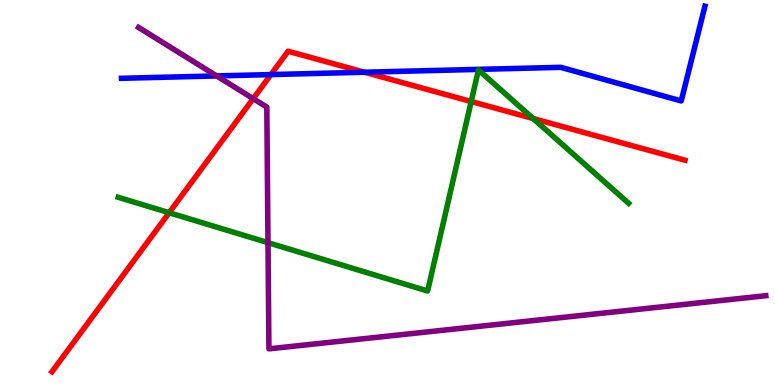[{'lines': ['blue', 'red'], 'intersections': [{'x': 3.5, 'y': 8.06}, {'x': 4.7, 'y': 8.12}]}, {'lines': ['green', 'red'], 'intersections': [{'x': 2.18, 'y': 4.47}, {'x': 6.08, 'y': 7.36}, {'x': 6.88, 'y': 6.92}]}, {'lines': ['purple', 'red'], 'intersections': [{'x': 3.27, 'y': 7.44}]}, {'lines': ['blue', 'green'], 'intersections': []}, {'lines': ['blue', 'purple'], 'intersections': [{'x': 2.8, 'y': 8.03}]}, {'lines': ['green', 'purple'], 'intersections': [{'x': 3.46, 'y': 3.7}]}]